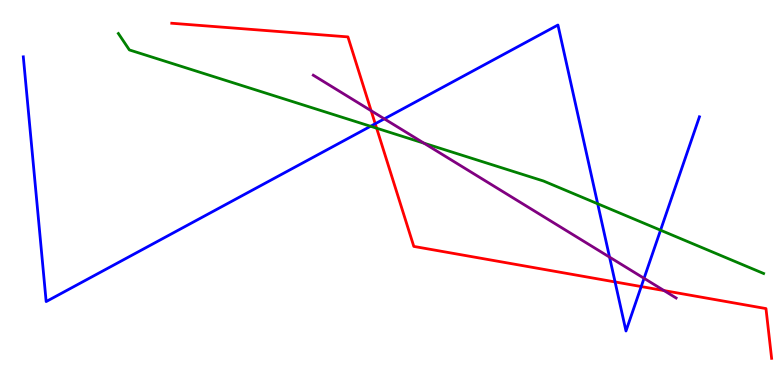[{'lines': ['blue', 'red'], 'intersections': [{'x': 4.84, 'y': 6.79}, {'x': 7.94, 'y': 2.68}, {'x': 8.27, 'y': 2.56}]}, {'lines': ['green', 'red'], 'intersections': [{'x': 4.86, 'y': 6.67}]}, {'lines': ['purple', 'red'], 'intersections': [{'x': 4.79, 'y': 7.12}, {'x': 8.57, 'y': 2.45}]}, {'lines': ['blue', 'green'], 'intersections': [{'x': 4.78, 'y': 6.72}, {'x': 7.71, 'y': 4.71}, {'x': 8.52, 'y': 4.02}]}, {'lines': ['blue', 'purple'], 'intersections': [{'x': 4.96, 'y': 6.91}, {'x': 7.87, 'y': 3.32}, {'x': 8.31, 'y': 2.77}]}, {'lines': ['green', 'purple'], 'intersections': [{'x': 5.47, 'y': 6.28}]}]